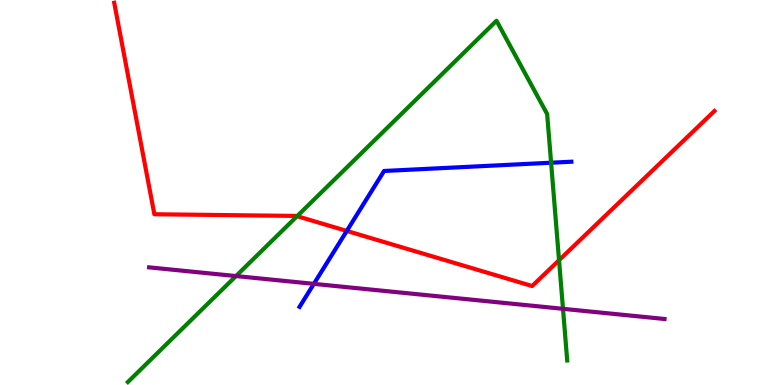[{'lines': ['blue', 'red'], 'intersections': [{'x': 4.47, 'y': 4.0}]}, {'lines': ['green', 'red'], 'intersections': [{'x': 3.83, 'y': 4.39}, {'x': 7.21, 'y': 3.24}]}, {'lines': ['purple', 'red'], 'intersections': []}, {'lines': ['blue', 'green'], 'intersections': [{'x': 7.11, 'y': 5.77}]}, {'lines': ['blue', 'purple'], 'intersections': [{'x': 4.05, 'y': 2.63}]}, {'lines': ['green', 'purple'], 'intersections': [{'x': 3.05, 'y': 2.83}, {'x': 7.26, 'y': 1.98}]}]